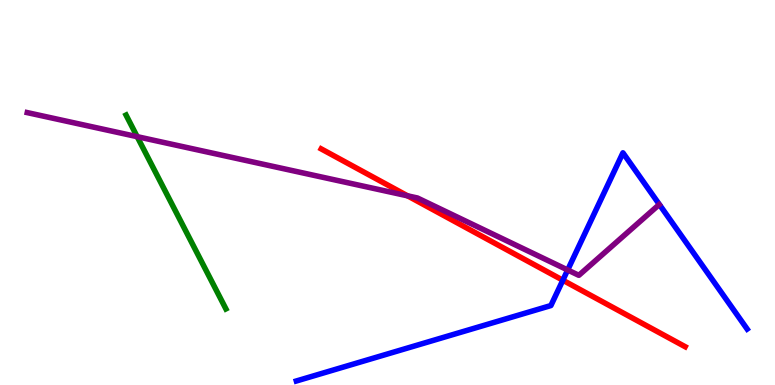[{'lines': ['blue', 'red'], 'intersections': [{'x': 7.26, 'y': 2.72}]}, {'lines': ['green', 'red'], 'intersections': []}, {'lines': ['purple', 'red'], 'intersections': [{'x': 5.26, 'y': 4.91}]}, {'lines': ['blue', 'green'], 'intersections': []}, {'lines': ['blue', 'purple'], 'intersections': [{'x': 7.32, 'y': 2.99}]}, {'lines': ['green', 'purple'], 'intersections': [{'x': 1.77, 'y': 6.45}]}]